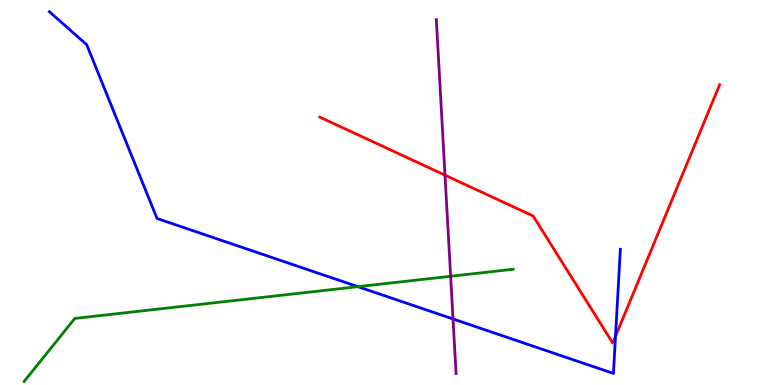[{'lines': ['blue', 'red'], 'intersections': [{'x': 7.94, 'y': 1.26}]}, {'lines': ['green', 'red'], 'intersections': []}, {'lines': ['purple', 'red'], 'intersections': [{'x': 5.74, 'y': 5.45}]}, {'lines': ['blue', 'green'], 'intersections': [{'x': 4.62, 'y': 2.55}]}, {'lines': ['blue', 'purple'], 'intersections': [{'x': 5.85, 'y': 1.72}]}, {'lines': ['green', 'purple'], 'intersections': [{'x': 5.81, 'y': 2.82}]}]